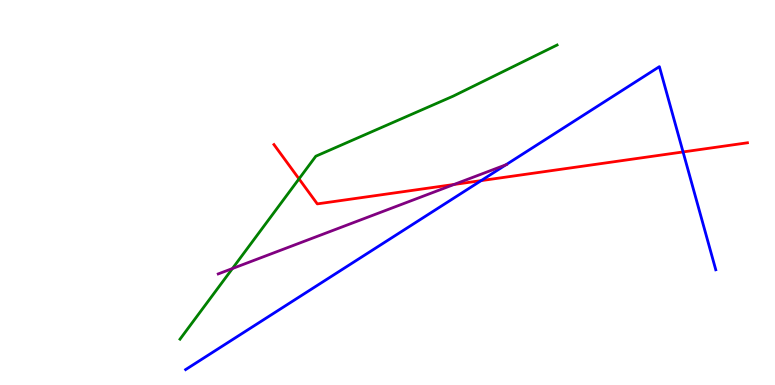[{'lines': ['blue', 'red'], 'intersections': [{'x': 6.21, 'y': 5.31}, {'x': 8.81, 'y': 6.05}]}, {'lines': ['green', 'red'], 'intersections': [{'x': 3.86, 'y': 5.35}]}, {'lines': ['purple', 'red'], 'intersections': [{'x': 5.86, 'y': 5.21}]}, {'lines': ['blue', 'green'], 'intersections': []}, {'lines': ['blue', 'purple'], 'intersections': [{'x': 6.53, 'y': 5.72}]}, {'lines': ['green', 'purple'], 'intersections': [{'x': 3.0, 'y': 3.03}]}]